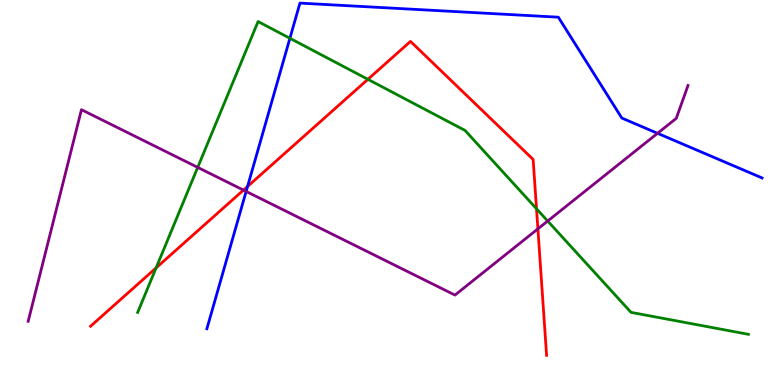[{'lines': ['blue', 'red'], 'intersections': [{'x': 3.19, 'y': 5.16}]}, {'lines': ['green', 'red'], 'intersections': [{'x': 2.01, 'y': 3.04}, {'x': 4.75, 'y': 7.94}, {'x': 6.92, 'y': 4.58}]}, {'lines': ['purple', 'red'], 'intersections': [{'x': 3.14, 'y': 5.06}, {'x': 6.94, 'y': 4.06}]}, {'lines': ['blue', 'green'], 'intersections': [{'x': 3.74, 'y': 9.01}]}, {'lines': ['blue', 'purple'], 'intersections': [{'x': 3.18, 'y': 5.03}, {'x': 8.48, 'y': 6.54}]}, {'lines': ['green', 'purple'], 'intersections': [{'x': 2.55, 'y': 5.65}, {'x': 7.07, 'y': 4.26}]}]